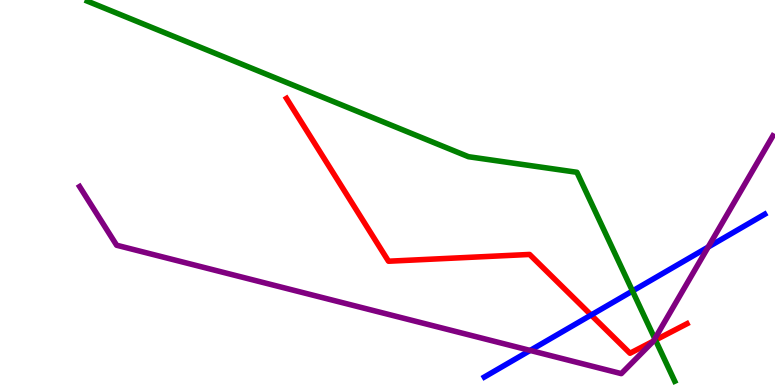[{'lines': ['blue', 'red'], 'intersections': [{'x': 7.63, 'y': 1.82}]}, {'lines': ['green', 'red'], 'intersections': [{'x': 8.46, 'y': 1.17}]}, {'lines': ['purple', 'red'], 'intersections': [{'x': 8.43, 'y': 1.14}]}, {'lines': ['blue', 'green'], 'intersections': [{'x': 8.16, 'y': 2.44}]}, {'lines': ['blue', 'purple'], 'intersections': [{'x': 6.84, 'y': 0.898}, {'x': 9.14, 'y': 3.58}]}, {'lines': ['green', 'purple'], 'intersections': [{'x': 8.45, 'y': 1.2}]}]